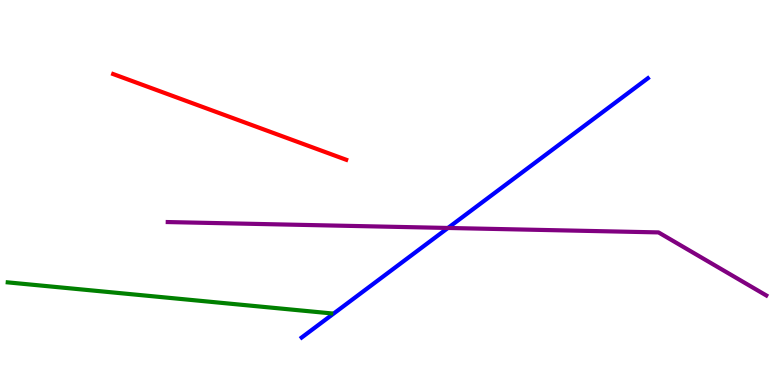[{'lines': ['blue', 'red'], 'intersections': []}, {'lines': ['green', 'red'], 'intersections': []}, {'lines': ['purple', 'red'], 'intersections': []}, {'lines': ['blue', 'green'], 'intersections': []}, {'lines': ['blue', 'purple'], 'intersections': [{'x': 5.78, 'y': 4.08}]}, {'lines': ['green', 'purple'], 'intersections': []}]